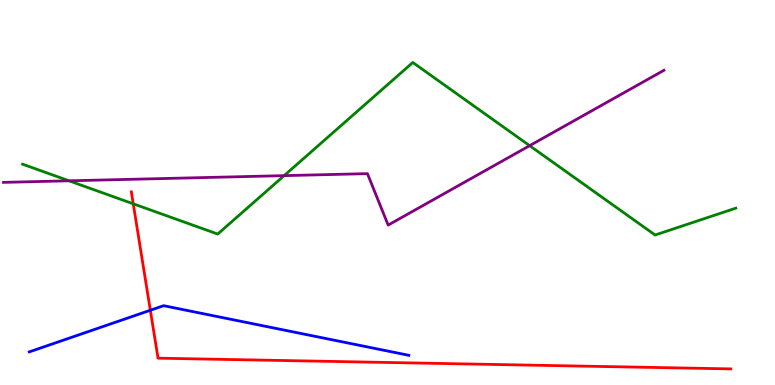[{'lines': ['blue', 'red'], 'intersections': [{'x': 1.94, 'y': 1.94}]}, {'lines': ['green', 'red'], 'intersections': [{'x': 1.72, 'y': 4.71}]}, {'lines': ['purple', 'red'], 'intersections': []}, {'lines': ['blue', 'green'], 'intersections': []}, {'lines': ['blue', 'purple'], 'intersections': []}, {'lines': ['green', 'purple'], 'intersections': [{'x': 0.89, 'y': 5.3}, {'x': 3.67, 'y': 5.44}, {'x': 6.83, 'y': 6.22}]}]